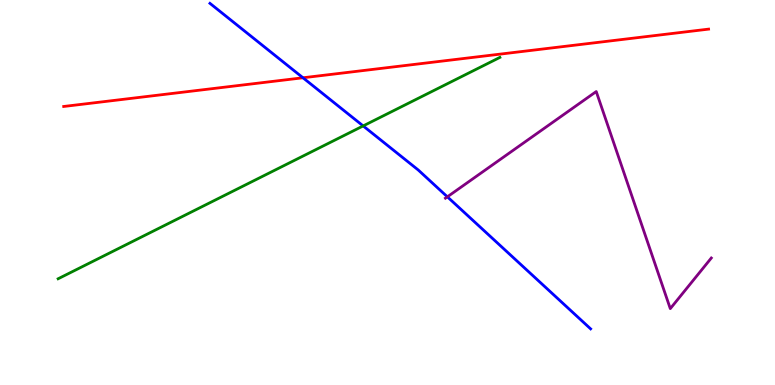[{'lines': ['blue', 'red'], 'intersections': [{'x': 3.91, 'y': 7.98}]}, {'lines': ['green', 'red'], 'intersections': []}, {'lines': ['purple', 'red'], 'intersections': []}, {'lines': ['blue', 'green'], 'intersections': [{'x': 4.69, 'y': 6.73}]}, {'lines': ['blue', 'purple'], 'intersections': [{'x': 5.77, 'y': 4.89}]}, {'lines': ['green', 'purple'], 'intersections': []}]